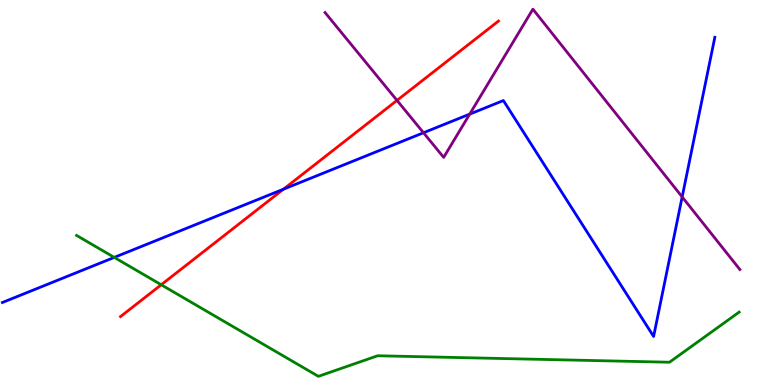[{'lines': ['blue', 'red'], 'intersections': [{'x': 3.66, 'y': 5.09}]}, {'lines': ['green', 'red'], 'intersections': [{'x': 2.08, 'y': 2.6}]}, {'lines': ['purple', 'red'], 'intersections': [{'x': 5.12, 'y': 7.39}]}, {'lines': ['blue', 'green'], 'intersections': [{'x': 1.47, 'y': 3.31}]}, {'lines': ['blue', 'purple'], 'intersections': [{'x': 5.46, 'y': 6.55}, {'x': 6.06, 'y': 7.04}, {'x': 8.8, 'y': 4.88}]}, {'lines': ['green', 'purple'], 'intersections': []}]